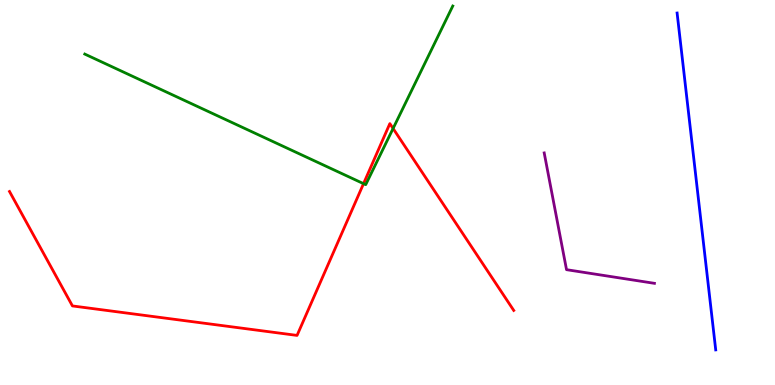[{'lines': ['blue', 'red'], 'intersections': []}, {'lines': ['green', 'red'], 'intersections': [{'x': 4.69, 'y': 5.23}, {'x': 5.07, 'y': 6.66}]}, {'lines': ['purple', 'red'], 'intersections': []}, {'lines': ['blue', 'green'], 'intersections': []}, {'lines': ['blue', 'purple'], 'intersections': []}, {'lines': ['green', 'purple'], 'intersections': []}]